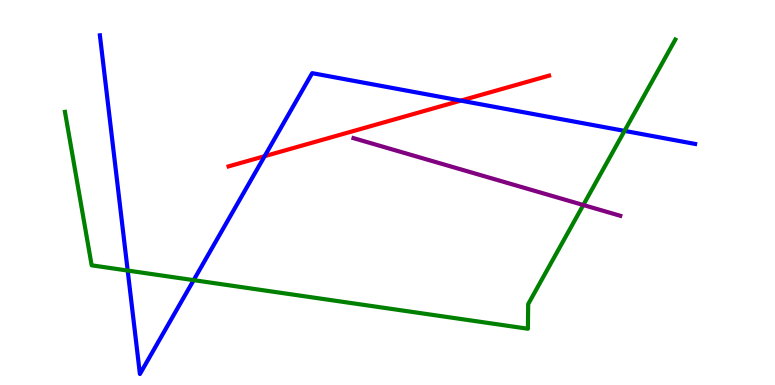[{'lines': ['blue', 'red'], 'intersections': [{'x': 3.41, 'y': 5.94}, {'x': 5.95, 'y': 7.39}]}, {'lines': ['green', 'red'], 'intersections': []}, {'lines': ['purple', 'red'], 'intersections': []}, {'lines': ['blue', 'green'], 'intersections': [{'x': 1.65, 'y': 2.97}, {'x': 2.5, 'y': 2.72}, {'x': 8.06, 'y': 6.6}]}, {'lines': ['blue', 'purple'], 'intersections': []}, {'lines': ['green', 'purple'], 'intersections': [{'x': 7.53, 'y': 4.67}]}]